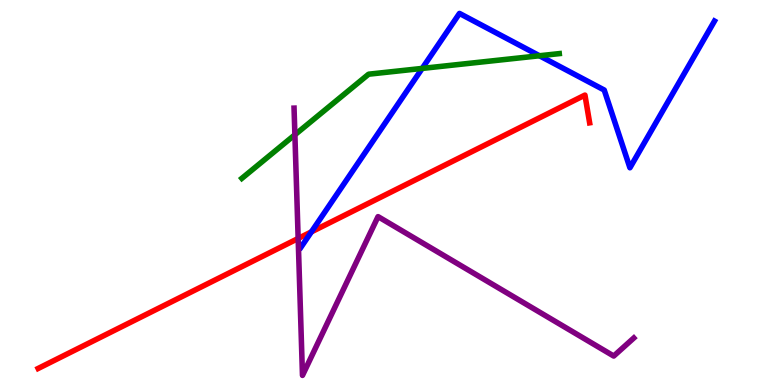[{'lines': ['blue', 'red'], 'intersections': [{'x': 4.02, 'y': 3.98}]}, {'lines': ['green', 'red'], 'intersections': []}, {'lines': ['purple', 'red'], 'intersections': [{'x': 3.85, 'y': 3.81}]}, {'lines': ['blue', 'green'], 'intersections': [{'x': 5.45, 'y': 8.22}, {'x': 6.96, 'y': 8.55}]}, {'lines': ['blue', 'purple'], 'intersections': []}, {'lines': ['green', 'purple'], 'intersections': [{'x': 3.81, 'y': 6.5}]}]